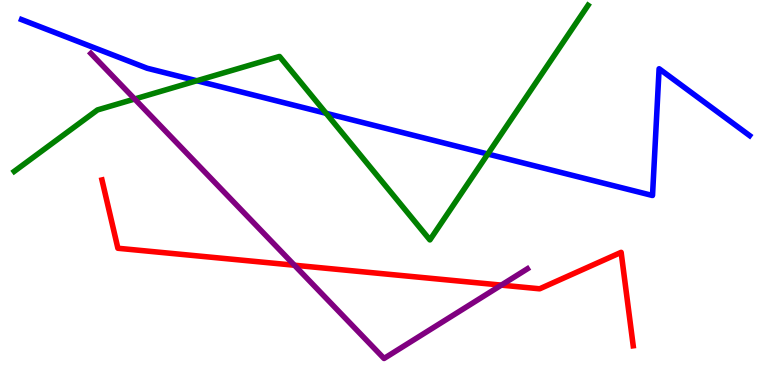[{'lines': ['blue', 'red'], 'intersections': []}, {'lines': ['green', 'red'], 'intersections': []}, {'lines': ['purple', 'red'], 'intersections': [{'x': 3.8, 'y': 3.11}, {'x': 6.47, 'y': 2.59}]}, {'lines': ['blue', 'green'], 'intersections': [{'x': 2.54, 'y': 7.9}, {'x': 4.21, 'y': 7.06}, {'x': 6.29, 'y': 6.0}]}, {'lines': ['blue', 'purple'], 'intersections': []}, {'lines': ['green', 'purple'], 'intersections': [{'x': 1.74, 'y': 7.43}]}]